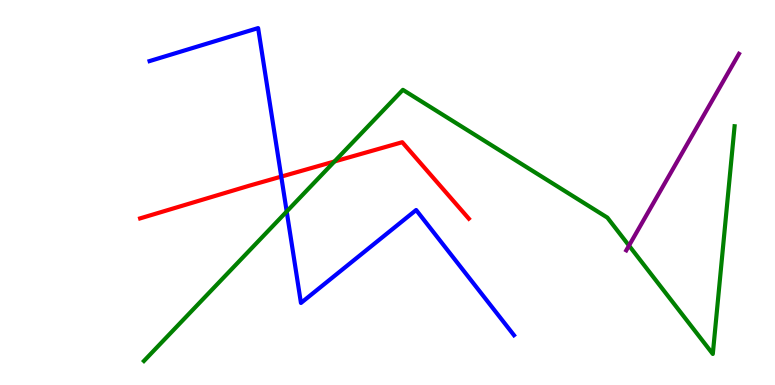[{'lines': ['blue', 'red'], 'intersections': [{'x': 3.63, 'y': 5.41}]}, {'lines': ['green', 'red'], 'intersections': [{'x': 4.32, 'y': 5.81}]}, {'lines': ['purple', 'red'], 'intersections': []}, {'lines': ['blue', 'green'], 'intersections': [{'x': 3.7, 'y': 4.51}]}, {'lines': ['blue', 'purple'], 'intersections': []}, {'lines': ['green', 'purple'], 'intersections': [{'x': 8.12, 'y': 3.62}]}]